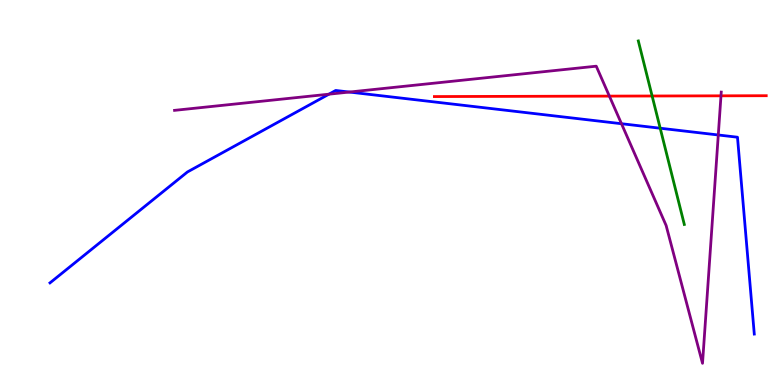[{'lines': ['blue', 'red'], 'intersections': []}, {'lines': ['green', 'red'], 'intersections': [{'x': 8.41, 'y': 7.51}]}, {'lines': ['purple', 'red'], 'intersections': [{'x': 7.86, 'y': 7.5}, {'x': 9.3, 'y': 7.51}]}, {'lines': ['blue', 'green'], 'intersections': [{'x': 8.52, 'y': 6.67}]}, {'lines': ['blue', 'purple'], 'intersections': [{'x': 4.24, 'y': 7.55}, {'x': 4.51, 'y': 7.61}, {'x': 8.02, 'y': 6.79}, {'x': 9.27, 'y': 6.49}]}, {'lines': ['green', 'purple'], 'intersections': []}]